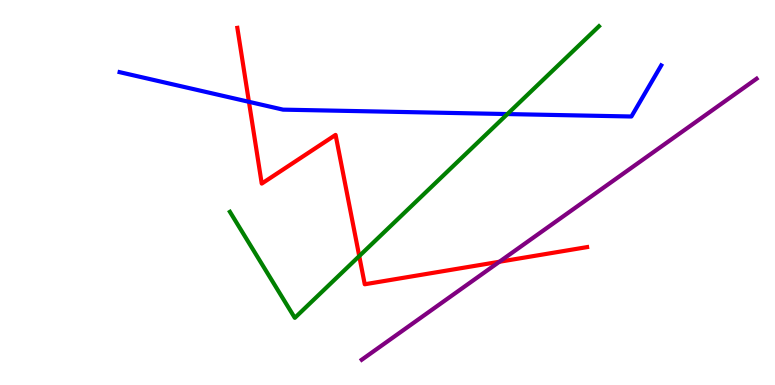[{'lines': ['blue', 'red'], 'intersections': [{'x': 3.21, 'y': 7.36}]}, {'lines': ['green', 'red'], 'intersections': [{'x': 4.64, 'y': 3.35}]}, {'lines': ['purple', 'red'], 'intersections': [{'x': 6.44, 'y': 3.2}]}, {'lines': ['blue', 'green'], 'intersections': [{'x': 6.55, 'y': 7.04}]}, {'lines': ['blue', 'purple'], 'intersections': []}, {'lines': ['green', 'purple'], 'intersections': []}]